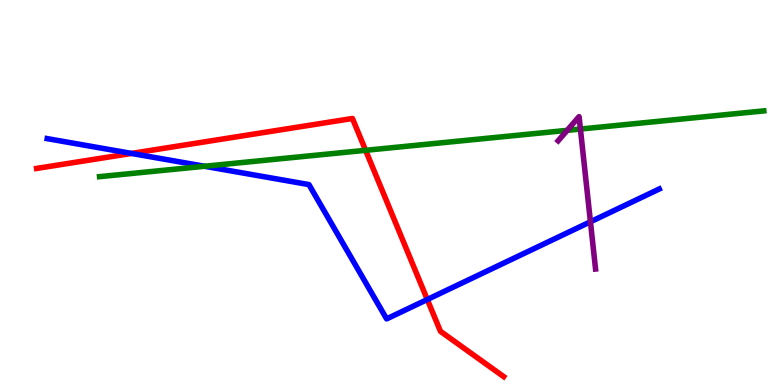[{'lines': ['blue', 'red'], 'intersections': [{'x': 1.7, 'y': 6.01}, {'x': 5.51, 'y': 2.22}]}, {'lines': ['green', 'red'], 'intersections': [{'x': 4.72, 'y': 6.1}]}, {'lines': ['purple', 'red'], 'intersections': []}, {'lines': ['blue', 'green'], 'intersections': [{'x': 2.64, 'y': 5.68}]}, {'lines': ['blue', 'purple'], 'intersections': [{'x': 7.62, 'y': 4.24}]}, {'lines': ['green', 'purple'], 'intersections': [{'x': 7.32, 'y': 6.61}, {'x': 7.49, 'y': 6.65}]}]